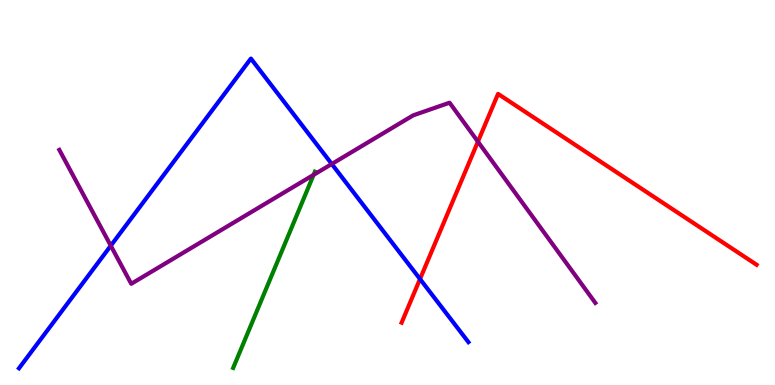[{'lines': ['blue', 'red'], 'intersections': [{'x': 5.42, 'y': 2.75}]}, {'lines': ['green', 'red'], 'intersections': []}, {'lines': ['purple', 'red'], 'intersections': [{'x': 6.17, 'y': 6.32}]}, {'lines': ['blue', 'green'], 'intersections': []}, {'lines': ['blue', 'purple'], 'intersections': [{'x': 1.43, 'y': 3.62}, {'x': 4.28, 'y': 5.74}]}, {'lines': ['green', 'purple'], 'intersections': [{'x': 4.05, 'y': 5.46}]}]